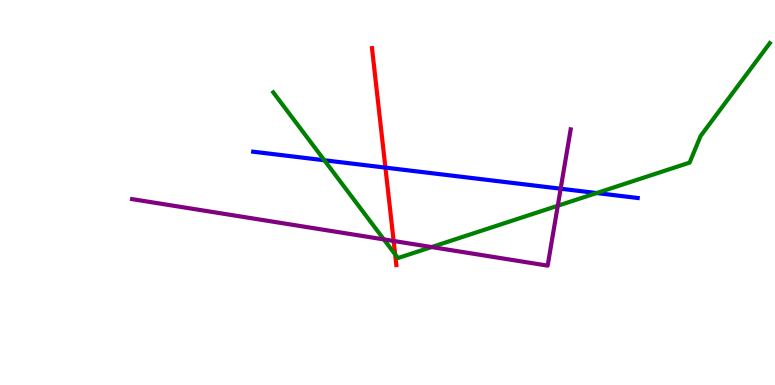[{'lines': ['blue', 'red'], 'intersections': [{'x': 4.97, 'y': 5.65}]}, {'lines': ['green', 'red'], 'intersections': [{'x': 5.1, 'y': 3.39}]}, {'lines': ['purple', 'red'], 'intersections': [{'x': 5.08, 'y': 3.74}]}, {'lines': ['blue', 'green'], 'intersections': [{'x': 4.18, 'y': 5.84}, {'x': 7.7, 'y': 4.99}]}, {'lines': ['blue', 'purple'], 'intersections': [{'x': 7.23, 'y': 5.1}]}, {'lines': ['green', 'purple'], 'intersections': [{'x': 4.95, 'y': 3.78}, {'x': 5.57, 'y': 3.58}, {'x': 7.2, 'y': 4.66}]}]